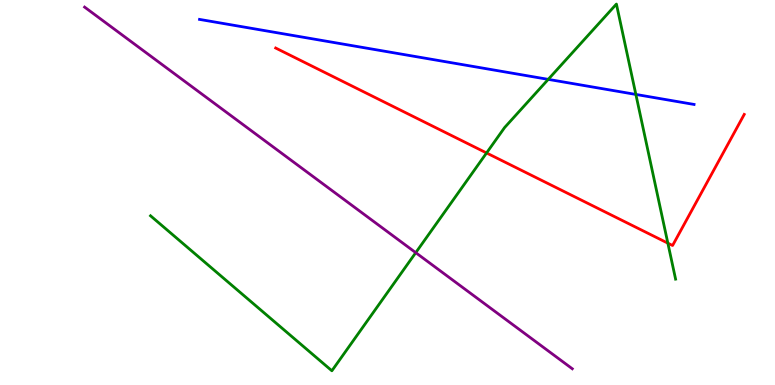[{'lines': ['blue', 'red'], 'intersections': []}, {'lines': ['green', 'red'], 'intersections': [{'x': 6.28, 'y': 6.03}, {'x': 8.62, 'y': 3.68}]}, {'lines': ['purple', 'red'], 'intersections': []}, {'lines': ['blue', 'green'], 'intersections': [{'x': 7.07, 'y': 7.94}, {'x': 8.2, 'y': 7.55}]}, {'lines': ['blue', 'purple'], 'intersections': []}, {'lines': ['green', 'purple'], 'intersections': [{'x': 5.36, 'y': 3.44}]}]